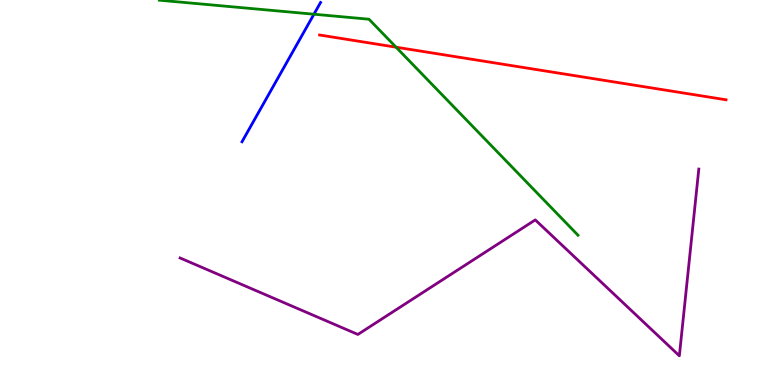[{'lines': ['blue', 'red'], 'intersections': []}, {'lines': ['green', 'red'], 'intersections': [{'x': 5.11, 'y': 8.77}]}, {'lines': ['purple', 'red'], 'intersections': []}, {'lines': ['blue', 'green'], 'intersections': [{'x': 4.05, 'y': 9.63}]}, {'lines': ['blue', 'purple'], 'intersections': []}, {'lines': ['green', 'purple'], 'intersections': []}]